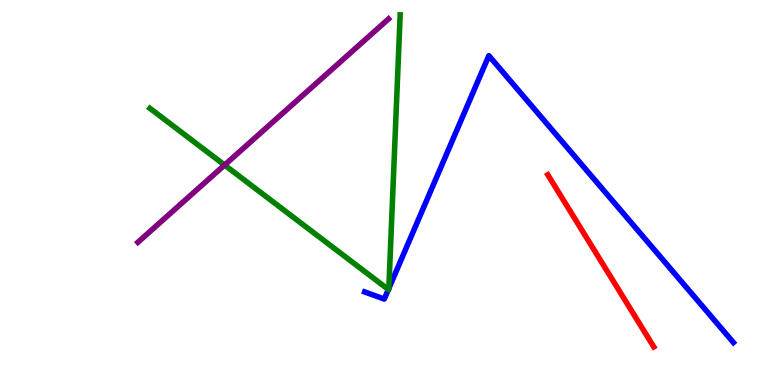[{'lines': ['blue', 'red'], 'intersections': []}, {'lines': ['green', 'red'], 'intersections': []}, {'lines': ['purple', 'red'], 'intersections': []}, {'lines': ['blue', 'green'], 'intersections': [{'x': 5.01, 'y': 2.48}, {'x': 5.02, 'y': 2.51}]}, {'lines': ['blue', 'purple'], 'intersections': []}, {'lines': ['green', 'purple'], 'intersections': [{'x': 2.9, 'y': 5.71}]}]